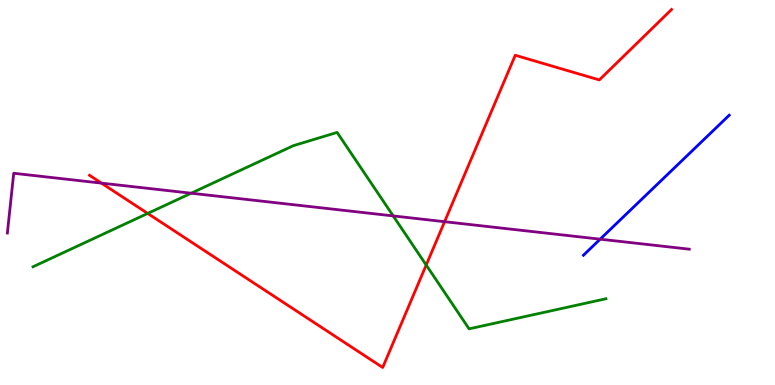[{'lines': ['blue', 'red'], 'intersections': []}, {'lines': ['green', 'red'], 'intersections': [{'x': 1.91, 'y': 4.46}, {'x': 5.5, 'y': 3.12}]}, {'lines': ['purple', 'red'], 'intersections': [{'x': 1.31, 'y': 5.24}, {'x': 5.74, 'y': 4.24}]}, {'lines': ['blue', 'green'], 'intersections': []}, {'lines': ['blue', 'purple'], 'intersections': [{'x': 7.74, 'y': 3.79}]}, {'lines': ['green', 'purple'], 'intersections': [{'x': 2.47, 'y': 4.98}, {'x': 5.07, 'y': 4.39}]}]